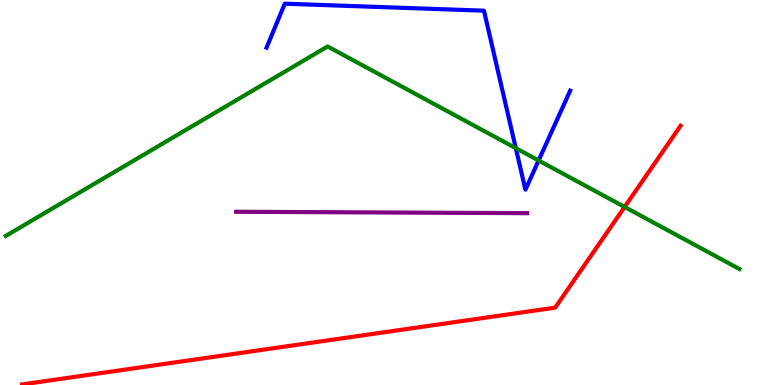[{'lines': ['blue', 'red'], 'intersections': []}, {'lines': ['green', 'red'], 'intersections': [{'x': 8.06, 'y': 4.62}]}, {'lines': ['purple', 'red'], 'intersections': []}, {'lines': ['blue', 'green'], 'intersections': [{'x': 6.66, 'y': 6.15}, {'x': 6.95, 'y': 5.83}]}, {'lines': ['blue', 'purple'], 'intersections': []}, {'lines': ['green', 'purple'], 'intersections': []}]